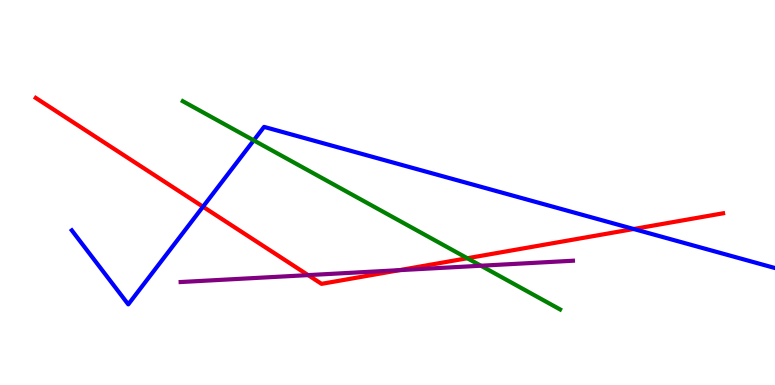[{'lines': ['blue', 'red'], 'intersections': [{'x': 2.62, 'y': 4.63}, {'x': 8.18, 'y': 4.05}]}, {'lines': ['green', 'red'], 'intersections': [{'x': 6.03, 'y': 3.29}]}, {'lines': ['purple', 'red'], 'intersections': [{'x': 3.98, 'y': 2.85}, {'x': 5.16, 'y': 2.98}]}, {'lines': ['blue', 'green'], 'intersections': [{'x': 3.27, 'y': 6.35}]}, {'lines': ['blue', 'purple'], 'intersections': []}, {'lines': ['green', 'purple'], 'intersections': [{'x': 6.21, 'y': 3.1}]}]